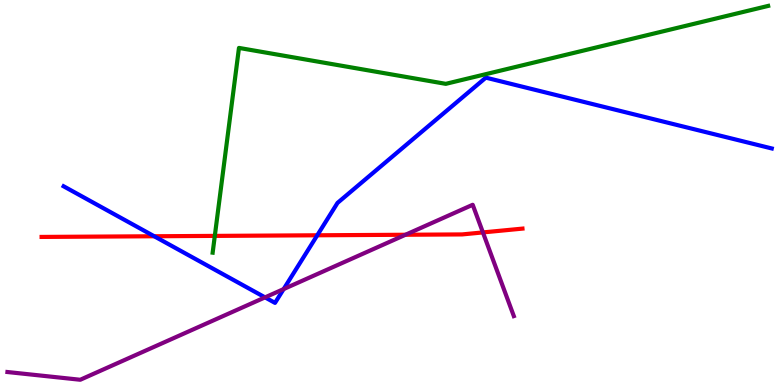[{'lines': ['blue', 'red'], 'intersections': [{'x': 1.99, 'y': 3.86}, {'x': 4.09, 'y': 3.89}]}, {'lines': ['green', 'red'], 'intersections': [{'x': 2.77, 'y': 3.87}]}, {'lines': ['purple', 'red'], 'intersections': [{'x': 5.23, 'y': 3.9}, {'x': 6.23, 'y': 3.96}]}, {'lines': ['blue', 'green'], 'intersections': []}, {'lines': ['blue', 'purple'], 'intersections': [{'x': 3.42, 'y': 2.28}, {'x': 3.66, 'y': 2.49}]}, {'lines': ['green', 'purple'], 'intersections': []}]